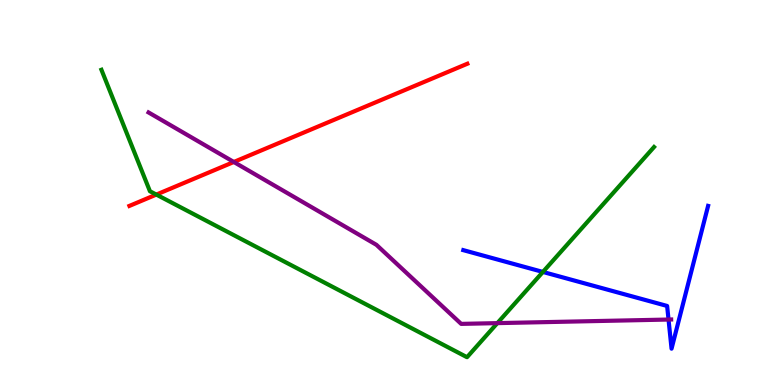[{'lines': ['blue', 'red'], 'intersections': []}, {'lines': ['green', 'red'], 'intersections': [{'x': 2.02, 'y': 4.95}]}, {'lines': ['purple', 'red'], 'intersections': [{'x': 3.02, 'y': 5.79}]}, {'lines': ['blue', 'green'], 'intersections': [{'x': 7.01, 'y': 2.94}]}, {'lines': ['blue', 'purple'], 'intersections': [{'x': 8.63, 'y': 1.7}]}, {'lines': ['green', 'purple'], 'intersections': [{'x': 6.42, 'y': 1.61}]}]